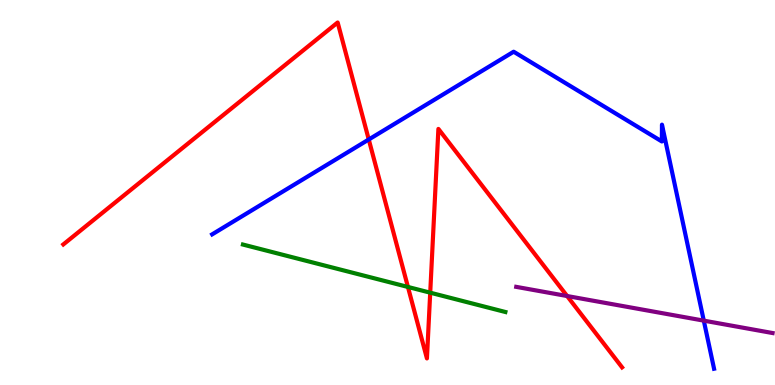[{'lines': ['blue', 'red'], 'intersections': [{'x': 4.76, 'y': 6.38}]}, {'lines': ['green', 'red'], 'intersections': [{'x': 5.26, 'y': 2.55}, {'x': 5.55, 'y': 2.4}]}, {'lines': ['purple', 'red'], 'intersections': [{'x': 7.32, 'y': 2.31}]}, {'lines': ['blue', 'green'], 'intersections': []}, {'lines': ['blue', 'purple'], 'intersections': [{'x': 9.08, 'y': 1.67}]}, {'lines': ['green', 'purple'], 'intersections': []}]